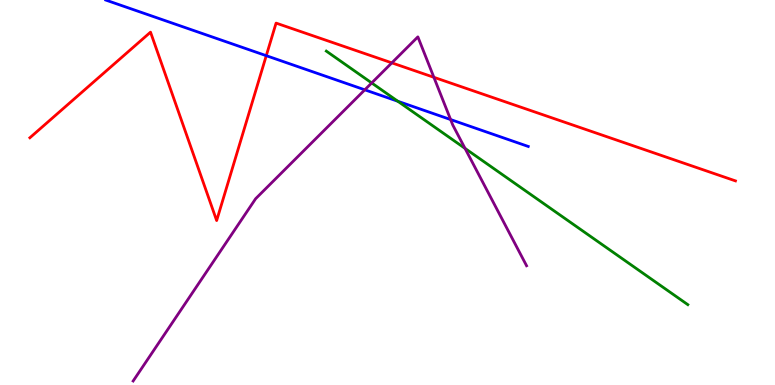[{'lines': ['blue', 'red'], 'intersections': [{'x': 3.44, 'y': 8.55}]}, {'lines': ['green', 'red'], 'intersections': []}, {'lines': ['purple', 'red'], 'intersections': [{'x': 5.06, 'y': 8.37}, {'x': 5.6, 'y': 7.99}]}, {'lines': ['blue', 'green'], 'intersections': [{'x': 5.13, 'y': 7.37}]}, {'lines': ['blue', 'purple'], 'intersections': [{'x': 4.71, 'y': 7.67}, {'x': 5.81, 'y': 6.89}]}, {'lines': ['green', 'purple'], 'intersections': [{'x': 4.8, 'y': 7.85}, {'x': 6.0, 'y': 6.15}]}]